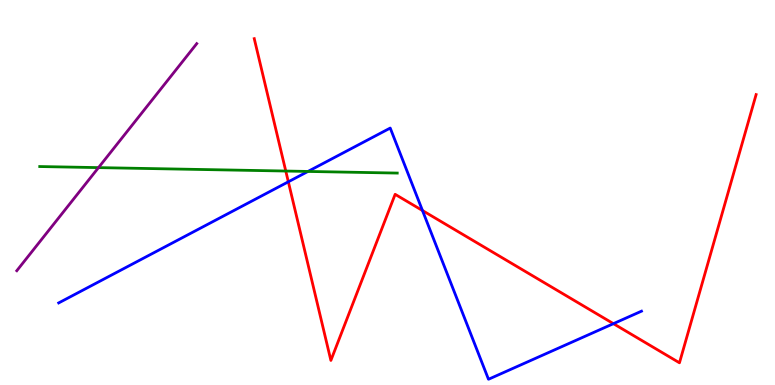[{'lines': ['blue', 'red'], 'intersections': [{'x': 3.72, 'y': 5.28}, {'x': 5.45, 'y': 4.53}, {'x': 7.92, 'y': 1.59}]}, {'lines': ['green', 'red'], 'intersections': [{'x': 3.69, 'y': 5.56}]}, {'lines': ['purple', 'red'], 'intersections': []}, {'lines': ['blue', 'green'], 'intersections': [{'x': 3.97, 'y': 5.55}]}, {'lines': ['blue', 'purple'], 'intersections': []}, {'lines': ['green', 'purple'], 'intersections': [{'x': 1.27, 'y': 5.65}]}]